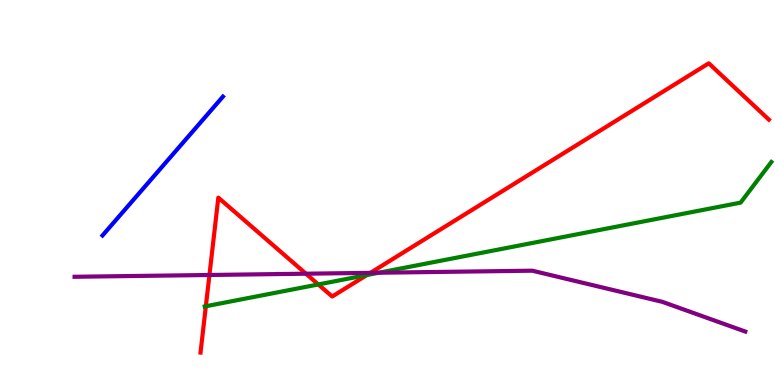[{'lines': ['blue', 'red'], 'intersections': []}, {'lines': ['green', 'red'], 'intersections': [{'x': 2.66, 'y': 2.05}, {'x': 4.11, 'y': 2.61}, {'x': 4.73, 'y': 2.86}]}, {'lines': ['purple', 'red'], 'intersections': [{'x': 2.7, 'y': 2.86}, {'x': 3.95, 'y': 2.89}, {'x': 4.78, 'y': 2.91}]}, {'lines': ['blue', 'green'], 'intersections': []}, {'lines': ['blue', 'purple'], 'intersections': []}, {'lines': ['green', 'purple'], 'intersections': [{'x': 4.89, 'y': 2.92}]}]